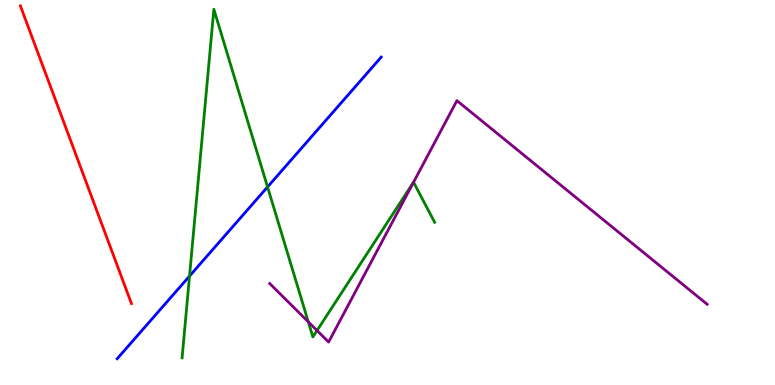[{'lines': ['blue', 'red'], 'intersections': []}, {'lines': ['green', 'red'], 'intersections': []}, {'lines': ['purple', 'red'], 'intersections': []}, {'lines': ['blue', 'green'], 'intersections': [{'x': 2.45, 'y': 2.83}, {'x': 3.45, 'y': 5.14}]}, {'lines': ['blue', 'purple'], 'intersections': []}, {'lines': ['green', 'purple'], 'intersections': [{'x': 3.98, 'y': 1.64}, {'x': 4.09, 'y': 1.41}, {'x': 5.34, 'y': 5.27}]}]